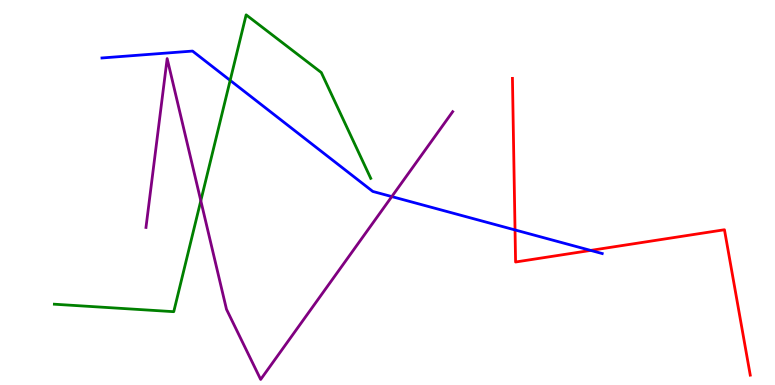[{'lines': ['blue', 'red'], 'intersections': [{'x': 6.65, 'y': 4.03}, {'x': 7.62, 'y': 3.5}]}, {'lines': ['green', 'red'], 'intersections': []}, {'lines': ['purple', 'red'], 'intersections': []}, {'lines': ['blue', 'green'], 'intersections': [{'x': 2.97, 'y': 7.91}]}, {'lines': ['blue', 'purple'], 'intersections': [{'x': 5.06, 'y': 4.89}]}, {'lines': ['green', 'purple'], 'intersections': [{'x': 2.59, 'y': 4.79}]}]